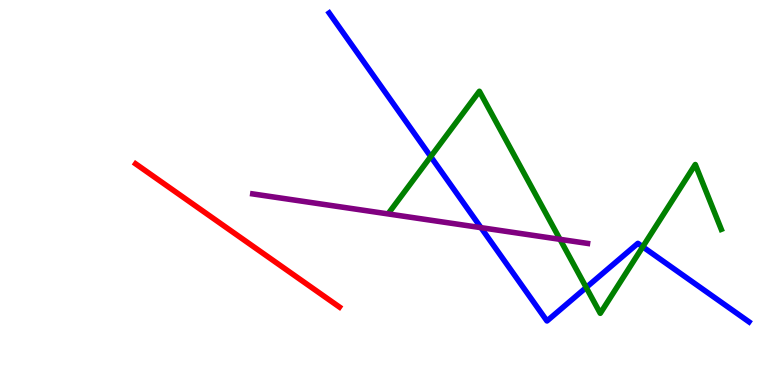[{'lines': ['blue', 'red'], 'intersections': []}, {'lines': ['green', 'red'], 'intersections': []}, {'lines': ['purple', 'red'], 'intersections': []}, {'lines': ['blue', 'green'], 'intersections': [{'x': 5.56, 'y': 5.93}, {'x': 7.56, 'y': 2.53}, {'x': 8.29, 'y': 3.59}]}, {'lines': ['blue', 'purple'], 'intersections': [{'x': 6.21, 'y': 4.09}]}, {'lines': ['green', 'purple'], 'intersections': [{'x': 7.23, 'y': 3.78}]}]